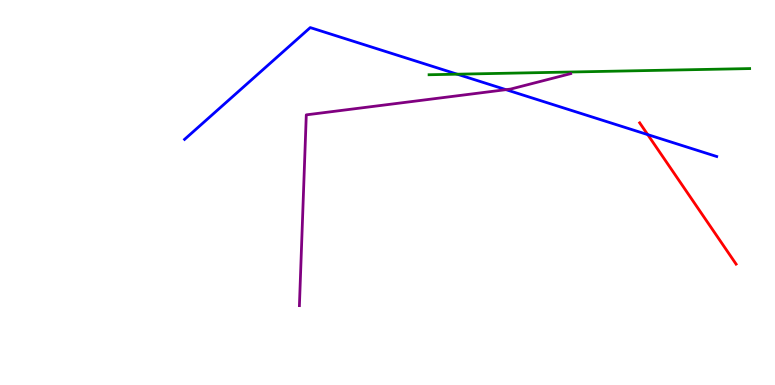[{'lines': ['blue', 'red'], 'intersections': [{'x': 8.36, 'y': 6.5}]}, {'lines': ['green', 'red'], 'intersections': []}, {'lines': ['purple', 'red'], 'intersections': []}, {'lines': ['blue', 'green'], 'intersections': [{'x': 5.9, 'y': 8.07}]}, {'lines': ['blue', 'purple'], 'intersections': [{'x': 6.53, 'y': 7.67}]}, {'lines': ['green', 'purple'], 'intersections': []}]